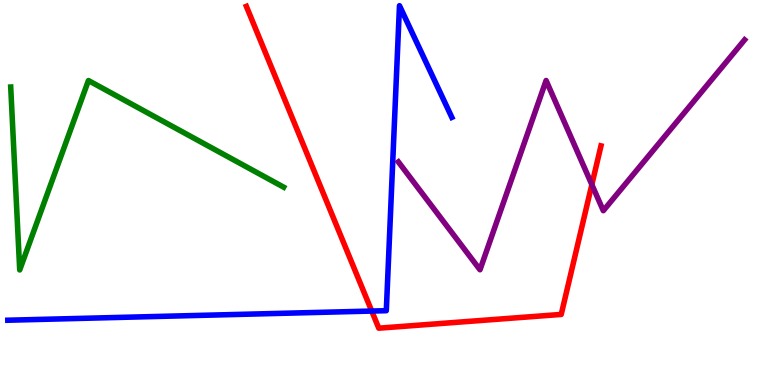[{'lines': ['blue', 'red'], 'intersections': [{'x': 4.8, 'y': 1.92}]}, {'lines': ['green', 'red'], 'intersections': []}, {'lines': ['purple', 'red'], 'intersections': [{'x': 7.64, 'y': 5.2}]}, {'lines': ['blue', 'green'], 'intersections': []}, {'lines': ['blue', 'purple'], 'intersections': []}, {'lines': ['green', 'purple'], 'intersections': []}]